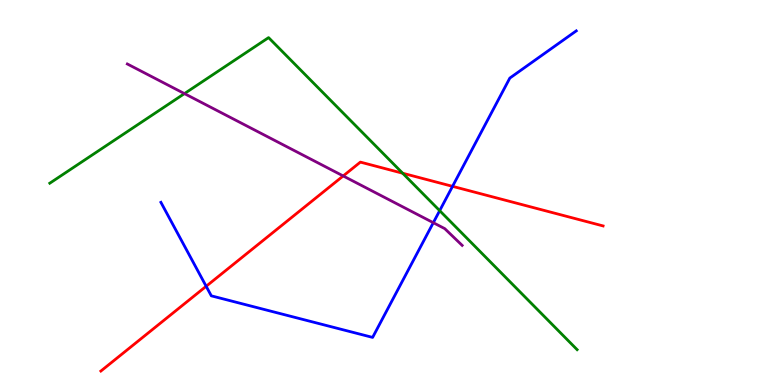[{'lines': ['blue', 'red'], 'intersections': [{'x': 2.66, 'y': 2.56}, {'x': 5.84, 'y': 5.16}]}, {'lines': ['green', 'red'], 'intersections': [{'x': 5.2, 'y': 5.5}]}, {'lines': ['purple', 'red'], 'intersections': [{'x': 4.43, 'y': 5.43}]}, {'lines': ['blue', 'green'], 'intersections': [{'x': 5.67, 'y': 4.53}]}, {'lines': ['blue', 'purple'], 'intersections': [{'x': 5.59, 'y': 4.22}]}, {'lines': ['green', 'purple'], 'intersections': [{'x': 2.38, 'y': 7.57}]}]